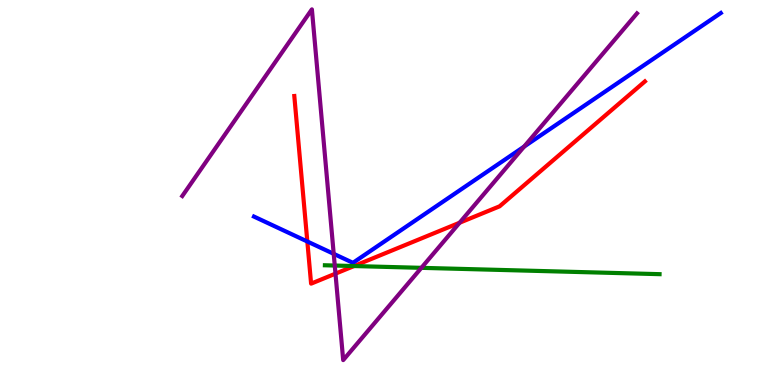[{'lines': ['blue', 'red'], 'intersections': [{'x': 3.97, 'y': 3.73}]}, {'lines': ['green', 'red'], 'intersections': [{'x': 4.57, 'y': 3.09}]}, {'lines': ['purple', 'red'], 'intersections': [{'x': 4.33, 'y': 2.89}, {'x': 5.93, 'y': 4.21}]}, {'lines': ['blue', 'green'], 'intersections': []}, {'lines': ['blue', 'purple'], 'intersections': [{'x': 4.31, 'y': 3.41}, {'x': 6.76, 'y': 6.19}]}, {'lines': ['green', 'purple'], 'intersections': [{'x': 4.32, 'y': 3.1}, {'x': 5.44, 'y': 3.04}]}]